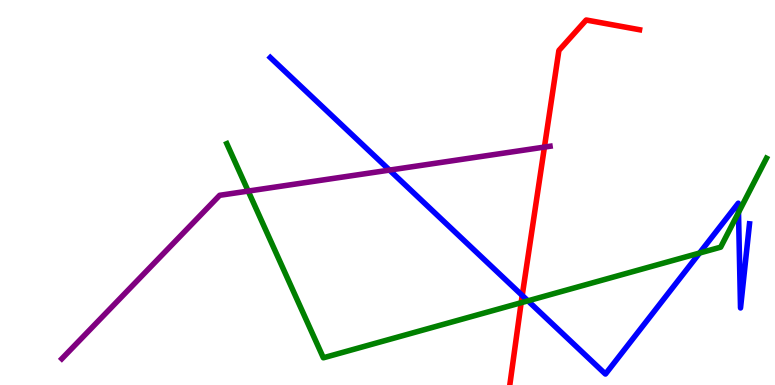[{'lines': ['blue', 'red'], 'intersections': [{'x': 6.74, 'y': 2.33}]}, {'lines': ['green', 'red'], 'intersections': [{'x': 6.72, 'y': 2.14}]}, {'lines': ['purple', 'red'], 'intersections': [{'x': 7.02, 'y': 6.18}]}, {'lines': ['blue', 'green'], 'intersections': [{'x': 6.81, 'y': 2.19}, {'x': 9.03, 'y': 3.43}, {'x': 9.53, 'y': 4.48}]}, {'lines': ['blue', 'purple'], 'intersections': [{'x': 5.03, 'y': 5.58}]}, {'lines': ['green', 'purple'], 'intersections': [{'x': 3.2, 'y': 5.04}]}]